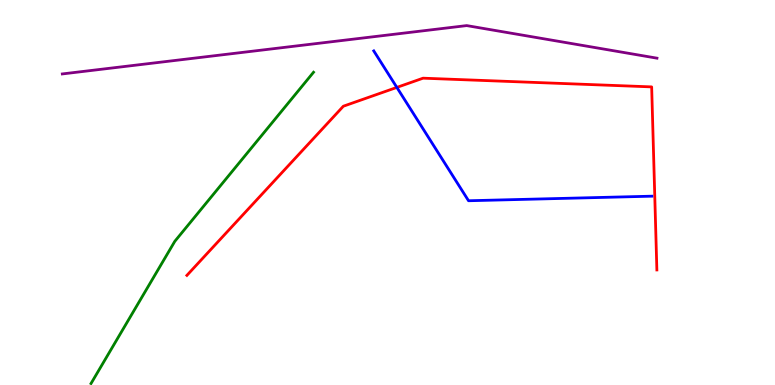[{'lines': ['blue', 'red'], 'intersections': [{'x': 5.12, 'y': 7.73}]}, {'lines': ['green', 'red'], 'intersections': []}, {'lines': ['purple', 'red'], 'intersections': []}, {'lines': ['blue', 'green'], 'intersections': []}, {'lines': ['blue', 'purple'], 'intersections': []}, {'lines': ['green', 'purple'], 'intersections': []}]